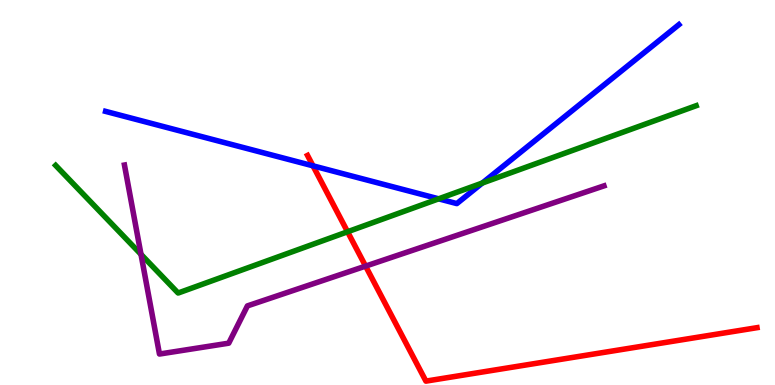[{'lines': ['blue', 'red'], 'intersections': [{'x': 4.04, 'y': 5.69}]}, {'lines': ['green', 'red'], 'intersections': [{'x': 4.48, 'y': 3.98}]}, {'lines': ['purple', 'red'], 'intersections': [{'x': 4.72, 'y': 3.09}]}, {'lines': ['blue', 'green'], 'intersections': [{'x': 5.66, 'y': 4.84}, {'x': 6.22, 'y': 5.25}]}, {'lines': ['blue', 'purple'], 'intersections': []}, {'lines': ['green', 'purple'], 'intersections': [{'x': 1.82, 'y': 3.39}]}]